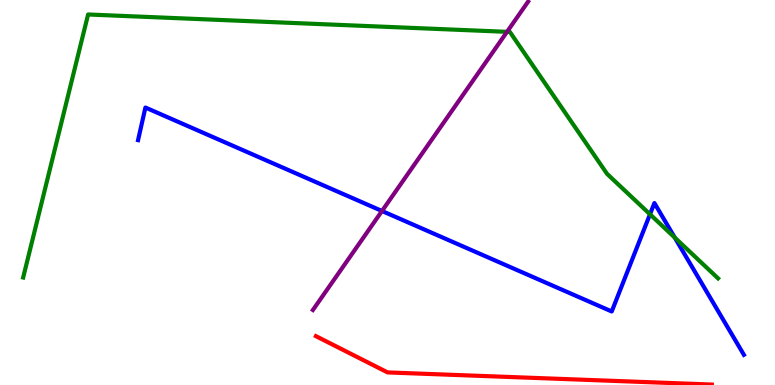[{'lines': ['blue', 'red'], 'intersections': []}, {'lines': ['green', 'red'], 'intersections': []}, {'lines': ['purple', 'red'], 'intersections': []}, {'lines': ['blue', 'green'], 'intersections': [{'x': 8.39, 'y': 4.43}, {'x': 8.71, 'y': 3.83}]}, {'lines': ['blue', 'purple'], 'intersections': [{'x': 4.93, 'y': 4.52}]}, {'lines': ['green', 'purple'], 'intersections': [{'x': 6.54, 'y': 9.17}]}]